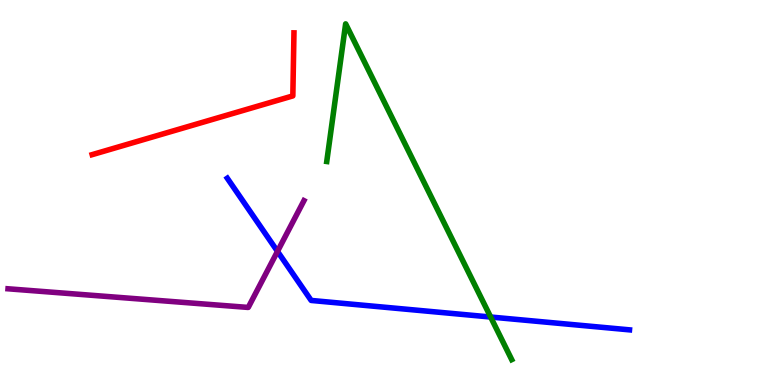[{'lines': ['blue', 'red'], 'intersections': []}, {'lines': ['green', 'red'], 'intersections': []}, {'lines': ['purple', 'red'], 'intersections': []}, {'lines': ['blue', 'green'], 'intersections': [{'x': 6.33, 'y': 1.77}]}, {'lines': ['blue', 'purple'], 'intersections': [{'x': 3.58, 'y': 3.47}]}, {'lines': ['green', 'purple'], 'intersections': []}]